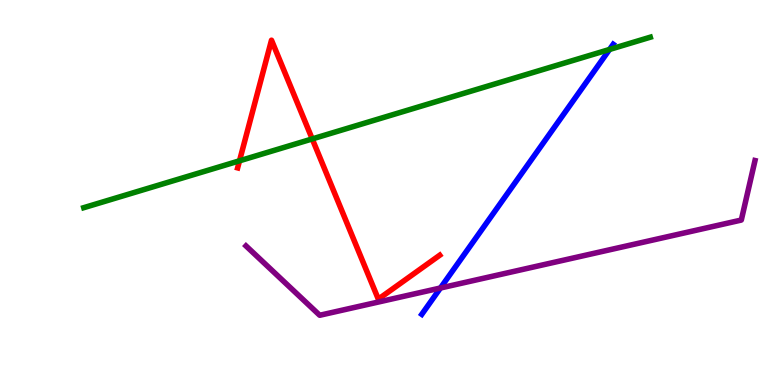[{'lines': ['blue', 'red'], 'intersections': []}, {'lines': ['green', 'red'], 'intersections': [{'x': 3.09, 'y': 5.82}, {'x': 4.03, 'y': 6.39}]}, {'lines': ['purple', 'red'], 'intersections': []}, {'lines': ['blue', 'green'], 'intersections': [{'x': 7.87, 'y': 8.72}]}, {'lines': ['blue', 'purple'], 'intersections': [{'x': 5.68, 'y': 2.52}]}, {'lines': ['green', 'purple'], 'intersections': []}]